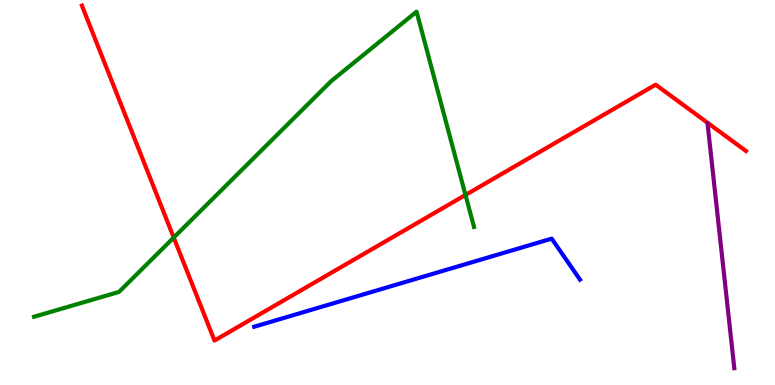[{'lines': ['blue', 'red'], 'intersections': []}, {'lines': ['green', 'red'], 'intersections': [{'x': 2.24, 'y': 3.83}, {'x': 6.01, 'y': 4.94}]}, {'lines': ['purple', 'red'], 'intersections': []}, {'lines': ['blue', 'green'], 'intersections': []}, {'lines': ['blue', 'purple'], 'intersections': []}, {'lines': ['green', 'purple'], 'intersections': []}]